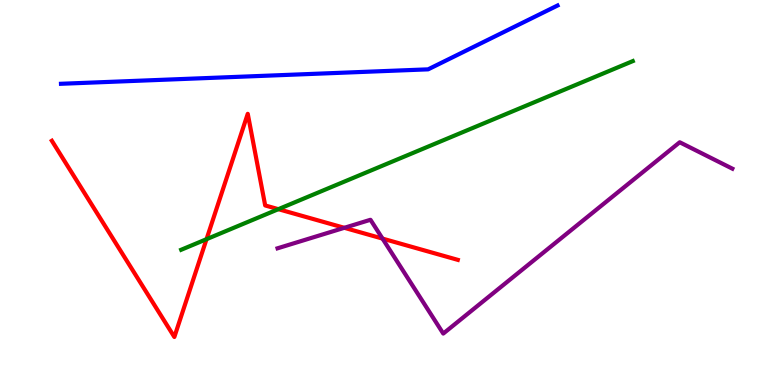[{'lines': ['blue', 'red'], 'intersections': []}, {'lines': ['green', 'red'], 'intersections': [{'x': 2.66, 'y': 3.79}, {'x': 3.59, 'y': 4.57}]}, {'lines': ['purple', 'red'], 'intersections': [{'x': 4.44, 'y': 4.08}, {'x': 4.94, 'y': 3.8}]}, {'lines': ['blue', 'green'], 'intersections': []}, {'lines': ['blue', 'purple'], 'intersections': []}, {'lines': ['green', 'purple'], 'intersections': []}]